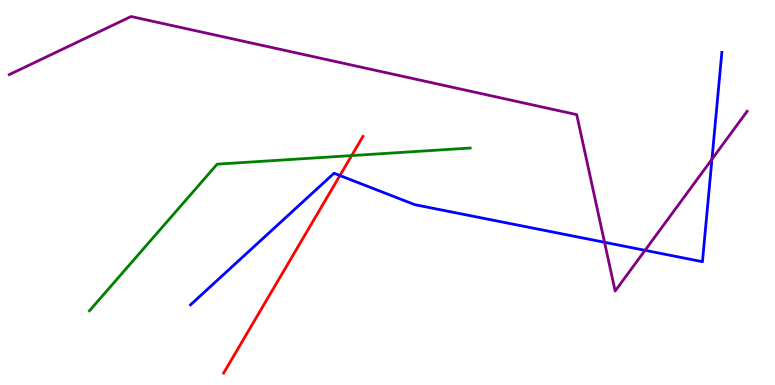[{'lines': ['blue', 'red'], 'intersections': [{'x': 4.39, 'y': 5.44}]}, {'lines': ['green', 'red'], 'intersections': [{'x': 4.54, 'y': 5.96}]}, {'lines': ['purple', 'red'], 'intersections': []}, {'lines': ['blue', 'green'], 'intersections': []}, {'lines': ['blue', 'purple'], 'intersections': [{'x': 7.8, 'y': 3.71}, {'x': 8.32, 'y': 3.5}, {'x': 9.19, 'y': 5.86}]}, {'lines': ['green', 'purple'], 'intersections': []}]